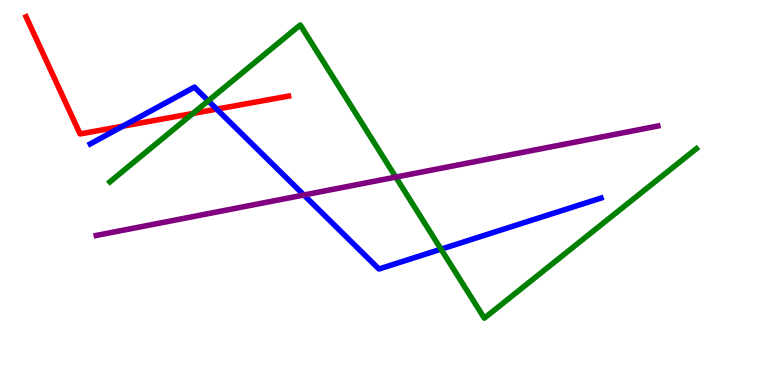[{'lines': ['blue', 'red'], 'intersections': [{'x': 1.58, 'y': 6.72}, {'x': 2.8, 'y': 7.17}]}, {'lines': ['green', 'red'], 'intersections': [{'x': 2.49, 'y': 7.05}]}, {'lines': ['purple', 'red'], 'intersections': []}, {'lines': ['blue', 'green'], 'intersections': [{'x': 2.69, 'y': 7.38}, {'x': 5.69, 'y': 3.53}]}, {'lines': ['blue', 'purple'], 'intersections': [{'x': 3.92, 'y': 4.93}]}, {'lines': ['green', 'purple'], 'intersections': [{'x': 5.11, 'y': 5.4}]}]